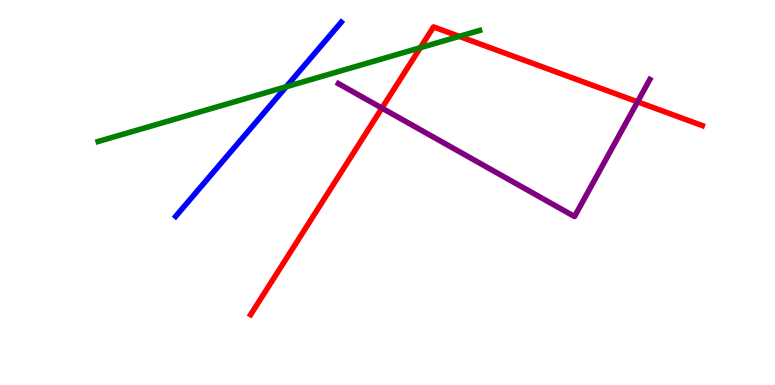[{'lines': ['blue', 'red'], 'intersections': []}, {'lines': ['green', 'red'], 'intersections': [{'x': 5.42, 'y': 8.76}, {'x': 5.93, 'y': 9.06}]}, {'lines': ['purple', 'red'], 'intersections': [{'x': 4.93, 'y': 7.19}, {'x': 8.23, 'y': 7.36}]}, {'lines': ['blue', 'green'], 'intersections': [{'x': 3.69, 'y': 7.75}]}, {'lines': ['blue', 'purple'], 'intersections': []}, {'lines': ['green', 'purple'], 'intersections': []}]